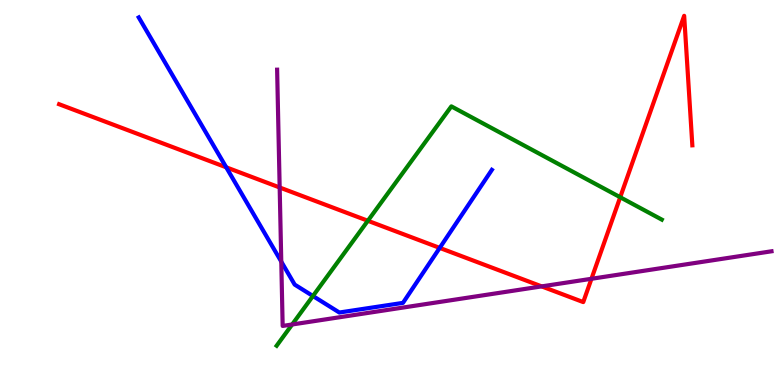[{'lines': ['blue', 'red'], 'intersections': [{'x': 2.92, 'y': 5.65}, {'x': 5.67, 'y': 3.56}]}, {'lines': ['green', 'red'], 'intersections': [{'x': 4.75, 'y': 4.27}, {'x': 8.0, 'y': 4.88}]}, {'lines': ['purple', 'red'], 'intersections': [{'x': 3.61, 'y': 5.13}, {'x': 6.99, 'y': 2.56}, {'x': 7.63, 'y': 2.76}]}, {'lines': ['blue', 'green'], 'intersections': [{'x': 4.04, 'y': 2.31}]}, {'lines': ['blue', 'purple'], 'intersections': [{'x': 3.63, 'y': 3.2}]}, {'lines': ['green', 'purple'], 'intersections': [{'x': 3.77, 'y': 1.57}]}]